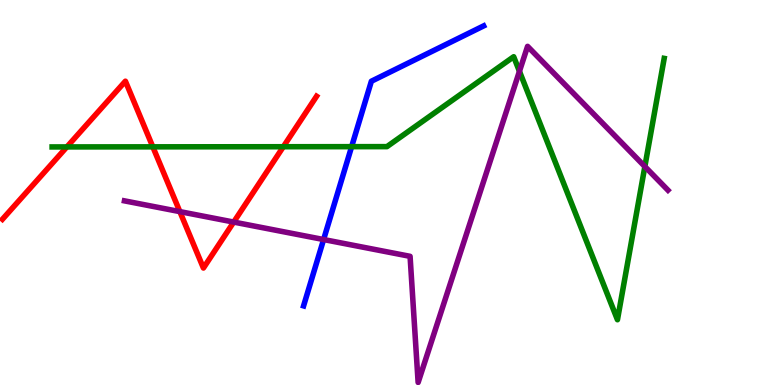[{'lines': ['blue', 'red'], 'intersections': []}, {'lines': ['green', 'red'], 'intersections': [{'x': 0.863, 'y': 6.18}, {'x': 1.97, 'y': 6.19}, {'x': 3.66, 'y': 6.19}]}, {'lines': ['purple', 'red'], 'intersections': [{'x': 2.32, 'y': 4.5}, {'x': 3.02, 'y': 4.23}]}, {'lines': ['blue', 'green'], 'intersections': [{'x': 4.54, 'y': 6.19}]}, {'lines': ['blue', 'purple'], 'intersections': [{'x': 4.18, 'y': 3.78}]}, {'lines': ['green', 'purple'], 'intersections': [{'x': 6.7, 'y': 8.15}, {'x': 8.32, 'y': 5.67}]}]